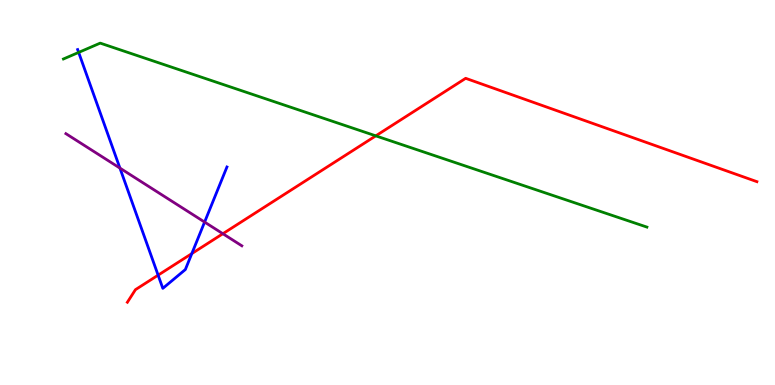[{'lines': ['blue', 'red'], 'intersections': [{'x': 2.04, 'y': 2.85}, {'x': 2.48, 'y': 3.41}]}, {'lines': ['green', 'red'], 'intersections': [{'x': 4.85, 'y': 6.47}]}, {'lines': ['purple', 'red'], 'intersections': [{'x': 2.88, 'y': 3.93}]}, {'lines': ['blue', 'green'], 'intersections': [{'x': 1.01, 'y': 8.64}]}, {'lines': ['blue', 'purple'], 'intersections': [{'x': 1.55, 'y': 5.63}, {'x': 2.64, 'y': 4.23}]}, {'lines': ['green', 'purple'], 'intersections': []}]